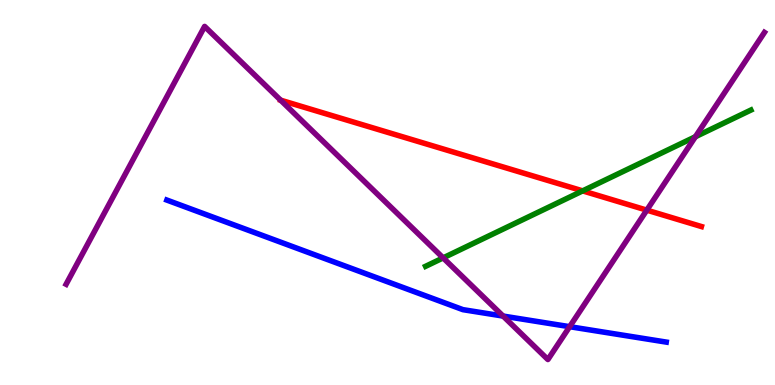[{'lines': ['blue', 'red'], 'intersections': []}, {'lines': ['green', 'red'], 'intersections': [{'x': 7.52, 'y': 5.04}]}, {'lines': ['purple', 'red'], 'intersections': [{'x': 8.35, 'y': 4.54}]}, {'lines': ['blue', 'green'], 'intersections': []}, {'lines': ['blue', 'purple'], 'intersections': [{'x': 6.49, 'y': 1.79}, {'x': 7.35, 'y': 1.51}]}, {'lines': ['green', 'purple'], 'intersections': [{'x': 5.72, 'y': 3.3}, {'x': 8.97, 'y': 6.45}]}]